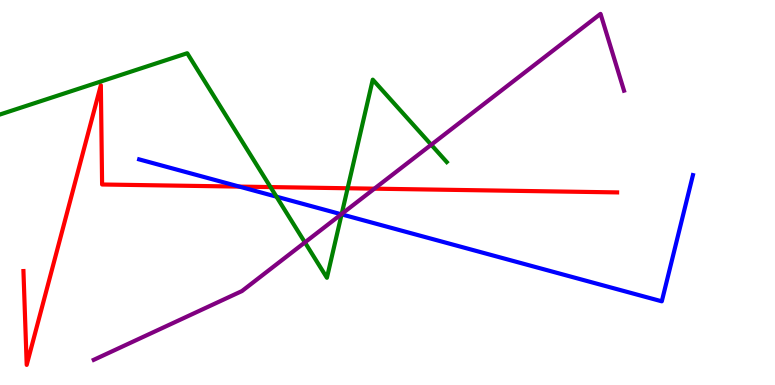[{'lines': ['blue', 'red'], 'intersections': [{'x': 3.09, 'y': 5.15}]}, {'lines': ['green', 'red'], 'intersections': [{'x': 3.49, 'y': 5.14}, {'x': 4.49, 'y': 5.11}]}, {'lines': ['purple', 'red'], 'intersections': [{'x': 4.83, 'y': 5.1}]}, {'lines': ['blue', 'green'], 'intersections': [{'x': 3.57, 'y': 4.89}, {'x': 4.41, 'y': 4.43}]}, {'lines': ['blue', 'purple'], 'intersections': [{'x': 4.4, 'y': 4.43}]}, {'lines': ['green', 'purple'], 'intersections': [{'x': 3.93, 'y': 3.7}, {'x': 4.41, 'y': 4.44}, {'x': 5.56, 'y': 6.24}]}]